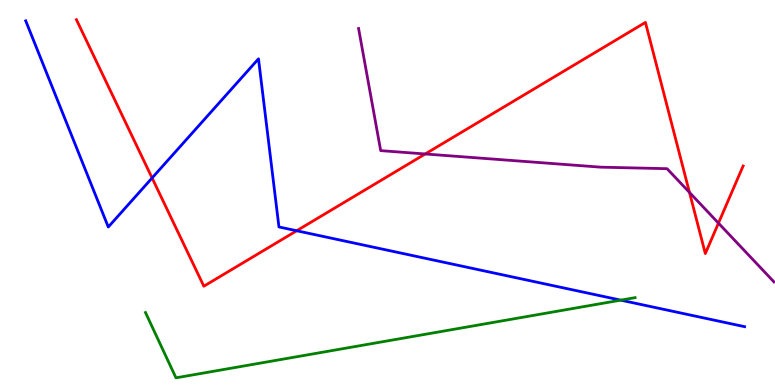[{'lines': ['blue', 'red'], 'intersections': [{'x': 1.96, 'y': 5.38}, {'x': 3.83, 'y': 4.01}]}, {'lines': ['green', 'red'], 'intersections': []}, {'lines': ['purple', 'red'], 'intersections': [{'x': 5.49, 'y': 6.0}, {'x': 8.9, 'y': 5.0}, {'x': 9.27, 'y': 4.2}]}, {'lines': ['blue', 'green'], 'intersections': [{'x': 8.01, 'y': 2.2}]}, {'lines': ['blue', 'purple'], 'intersections': []}, {'lines': ['green', 'purple'], 'intersections': []}]